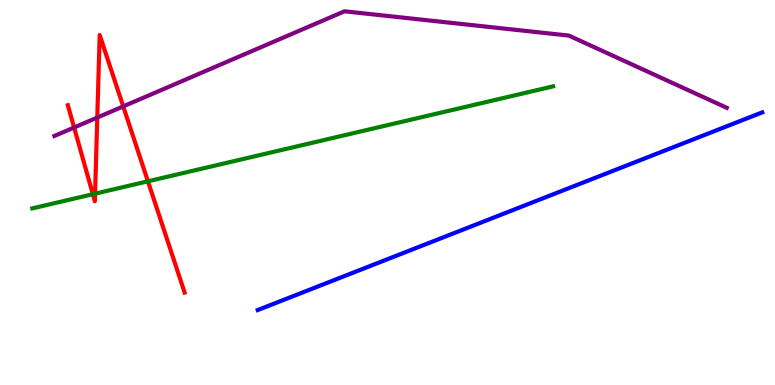[{'lines': ['blue', 'red'], 'intersections': []}, {'lines': ['green', 'red'], 'intersections': [{'x': 1.2, 'y': 4.96}, {'x': 1.23, 'y': 4.97}, {'x': 1.91, 'y': 5.29}]}, {'lines': ['purple', 'red'], 'intersections': [{'x': 0.956, 'y': 6.69}, {'x': 1.26, 'y': 6.95}, {'x': 1.59, 'y': 7.24}]}, {'lines': ['blue', 'green'], 'intersections': []}, {'lines': ['blue', 'purple'], 'intersections': []}, {'lines': ['green', 'purple'], 'intersections': []}]